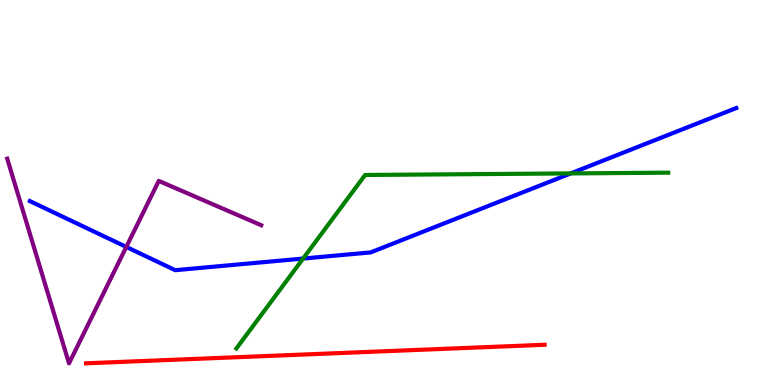[{'lines': ['blue', 'red'], 'intersections': []}, {'lines': ['green', 'red'], 'intersections': []}, {'lines': ['purple', 'red'], 'intersections': []}, {'lines': ['blue', 'green'], 'intersections': [{'x': 3.91, 'y': 3.28}, {'x': 7.36, 'y': 5.5}]}, {'lines': ['blue', 'purple'], 'intersections': [{'x': 1.63, 'y': 3.59}]}, {'lines': ['green', 'purple'], 'intersections': []}]